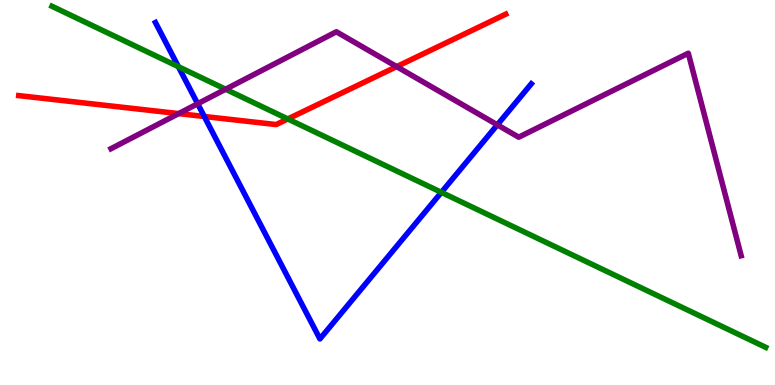[{'lines': ['blue', 'red'], 'intersections': [{'x': 2.64, 'y': 6.97}]}, {'lines': ['green', 'red'], 'intersections': [{'x': 3.71, 'y': 6.91}]}, {'lines': ['purple', 'red'], 'intersections': [{'x': 2.31, 'y': 7.05}, {'x': 5.12, 'y': 8.27}]}, {'lines': ['blue', 'green'], 'intersections': [{'x': 2.3, 'y': 8.27}, {'x': 5.7, 'y': 5.0}]}, {'lines': ['blue', 'purple'], 'intersections': [{'x': 2.55, 'y': 7.31}, {'x': 6.42, 'y': 6.76}]}, {'lines': ['green', 'purple'], 'intersections': [{'x': 2.91, 'y': 7.68}]}]